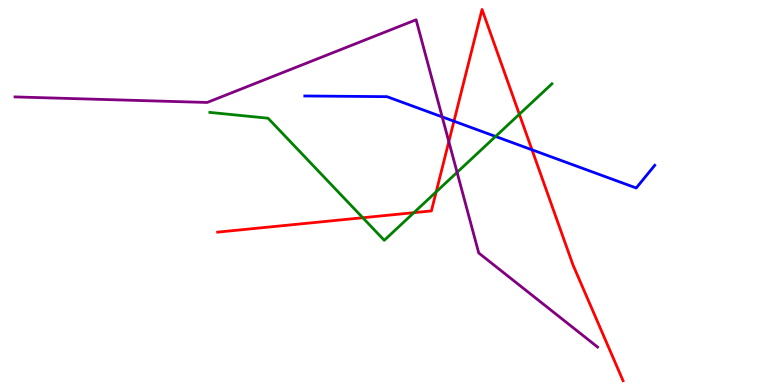[{'lines': ['blue', 'red'], 'intersections': [{'x': 5.86, 'y': 6.85}, {'x': 6.86, 'y': 6.11}]}, {'lines': ['green', 'red'], 'intersections': [{'x': 4.68, 'y': 4.34}, {'x': 5.34, 'y': 4.48}, {'x': 5.63, 'y': 5.02}, {'x': 6.7, 'y': 7.03}]}, {'lines': ['purple', 'red'], 'intersections': [{'x': 5.79, 'y': 6.32}]}, {'lines': ['blue', 'green'], 'intersections': [{'x': 6.39, 'y': 6.46}]}, {'lines': ['blue', 'purple'], 'intersections': [{'x': 5.71, 'y': 6.96}]}, {'lines': ['green', 'purple'], 'intersections': [{'x': 5.9, 'y': 5.52}]}]